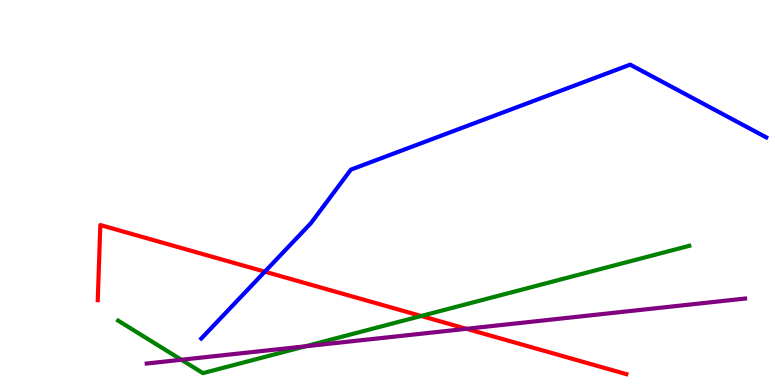[{'lines': ['blue', 'red'], 'intersections': [{'x': 3.42, 'y': 2.94}]}, {'lines': ['green', 'red'], 'intersections': [{'x': 5.43, 'y': 1.79}]}, {'lines': ['purple', 'red'], 'intersections': [{'x': 6.02, 'y': 1.46}]}, {'lines': ['blue', 'green'], 'intersections': []}, {'lines': ['blue', 'purple'], 'intersections': []}, {'lines': ['green', 'purple'], 'intersections': [{'x': 2.34, 'y': 0.655}, {'x': 3.94, 'y': 1.01}]}]